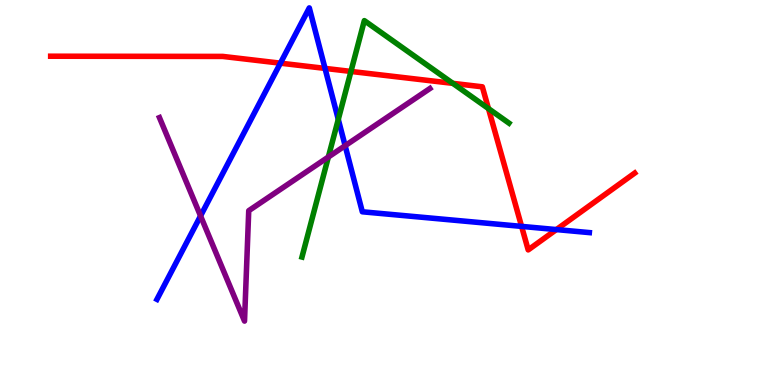[{'lines': ['blue', 'red'], 'intersections': [{'x': 3.62, 'y': 8.36}, {'x': 4.19, 'y': 8.22}, {'x': 6.73, 'y': 4.12}, {'x': 7.18, 'y': 4.04}]}, {'lines': ['green', 'red'], 'intersections': [{'x': 4.53, 'y': 8.14}, {'x': 5.84, 'y': 7.83}, {'x': 6.3, 'y': 7.18}]}, {'lines': ['purple', 'red'], 'intersections': []}, {'lines': ['blue', 'green'], 'intersections': [{'x': 4.37, 'y': 6.9}]}, {'lines': ['blue', 'purple'], 'intersections': [{'x': 2.59, 'y': 4.39}, {'x': 4.45, 'y': 6.22}]}, {'lines': ['green', 'purple'], 'intersections': [{'x': 4.24, 'y': 5.92}]}]